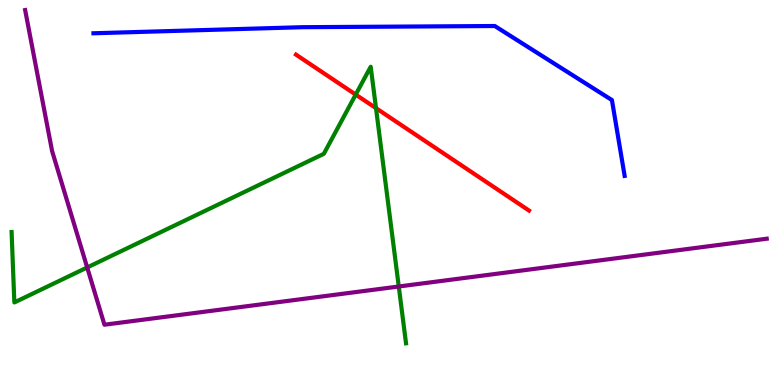[{'lines': ['blue', 'red'], 'intersections': []}, {'lines': ['green', 'red'], 'intersections': [{'x': 4.59, 'y': 7.54}, {'x': 4.85, 'y': 7.19}]}, {'lines': ['purple', 'red'], 'intersections': []}, {'lines': ['blue', 'green'], 'intersections': []}, {'lines': ['blue', 'purple'], 'intersections': []}, {'lines': ['green', 'purple'], 'intersections': [{'x': 1.13, 'y': 3.05}, {'x': 5.15, 'y': 2.56}]}]